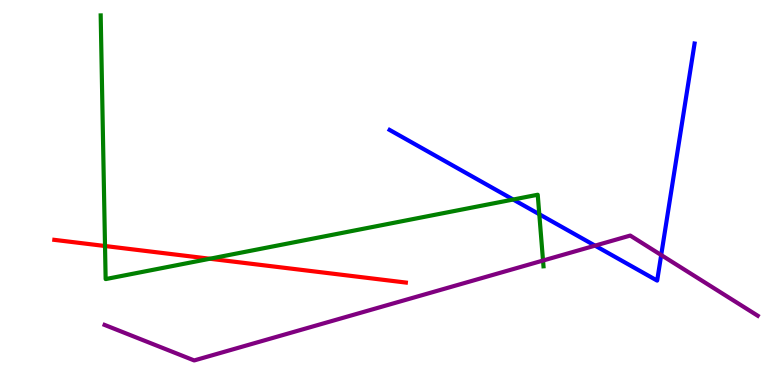[{'lines': ['blue', 'red'], 'intersections': []}, {'lines': ['green', 'red'], 'intersections': [{'x': 1.36, 'y': 3.61}, {'x': 2.71, 'y': 3.28}]}, {'lines': ['purple', 'red'], 'intersections': []}, {'lines': ['blue', 'green'], 'intersections': [{'x': 6.62, 'y': 4.82}, {'x': 6.96, 'y': 4.44}]}, {'lines': ['blue', 'purple'], 'intersections': [{'x': 7.68, 'y': 3.62}, {'x': 8.53, 'y': 3.38}]}, {'lines': ['green', 'purple'], 'intersections': [{'x': 7.01, 'y': 3.23}]}]